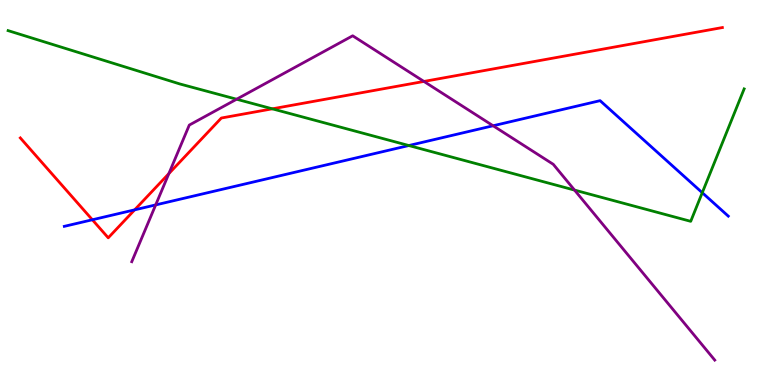[{'lines': ['blue', 'red'], 'intersections': [{'x': 1.19, 'y': 4.29}, {'x': 1.74, 'y': 4.55}]}, {'lines': ['green', 'red'], 'intersections': [{'x': 3.51, 'y': 7.17}]}, {'lines': ['purple', 'red'], 'intersections': [{'x': 2.18, 'y': 5.49}, {'x': 5.47, 'y': 7.88}]}, {'lines': ['blue', 'green'], 'intersections': [{'x': 5.28, 'y': 6.22}, {'x': 9.06, 'y': 4.99}]}, {'lines': ['blue', 'purple'], 'intersections': [{'x': 2.01, 'y': 4.68}, {'x': 6.36, 'y': 6.73}]}, {'lines': ['green', 'purple'], 'intersections': [{'x': 3.05, 'y': 7.42}, {'x': 7.41, 'y': 5.06}]}]